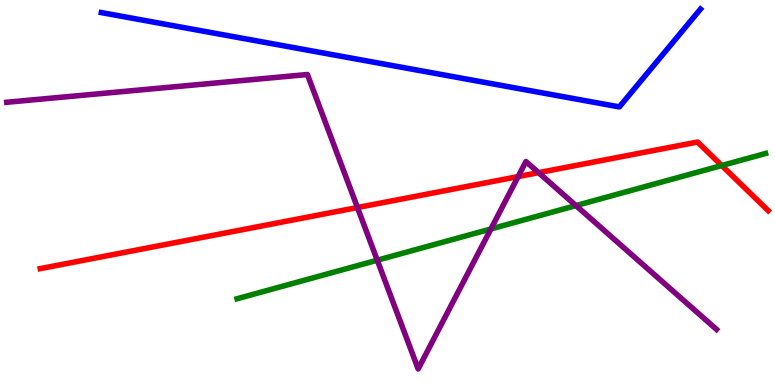[{'lines': ['blue', 'red'], 'intersections': []}, {'lines': ['green', 'red'], 'intersections': [{'x': 9.31, 'y': 5.7}]}, {'lines': ['purple', 'red'], 'intersections': [{'x': 4.61, 'y': 4.61}, {'x': 6.69, 'y': 5.41}, {'x': 6.95, 'y': 5.52}]}, {'lines': ['blue', 'green'], 'intersections': []}, {'lines': ['blue', 'purple'], 'intersections': []}, {'lines': ['green', 'purple'], 'intersections': [{'x': 4.87, 'y': 3.24}, {'x': 6.33, 'y': 4.05}, {'x': 7.43, 'y': 4.66}]}]